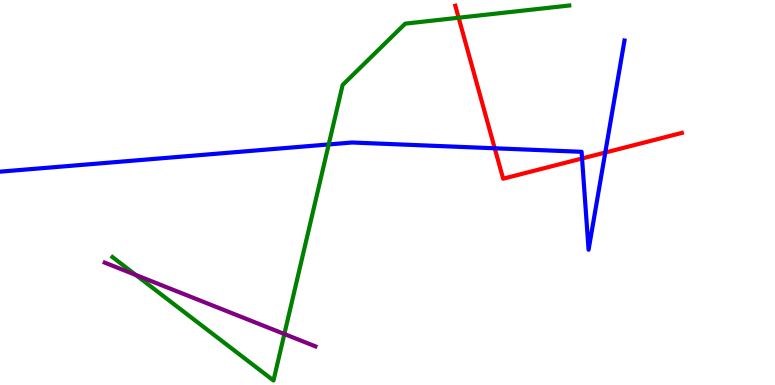[{'lines': ['blue', 'red'], 'intersections': [{'x': 6.38, 'y': 6.15}, {'x': 7.51, 'y': 5.88}, {'x': 7.81, 'y': 6.04}]}, {'lines': ['green', 'red'], 'intersections': [{'x': 5.92, 'y': 9.54}]}, {'lines': ['purple', 'red'], 'intersections': []}, {'lines': ['blue', 'green'], 'intersections': [{'x': 4.24, 'y': 6.25}]}, {'lines': ['blue', 'purple'], 'intersections': []}, {'lines': ['green', 'purple'], 'intersections': [{'x': 1.75, 'y': 2.86}, {'x': 3.67, 'y': 1.32}]}]